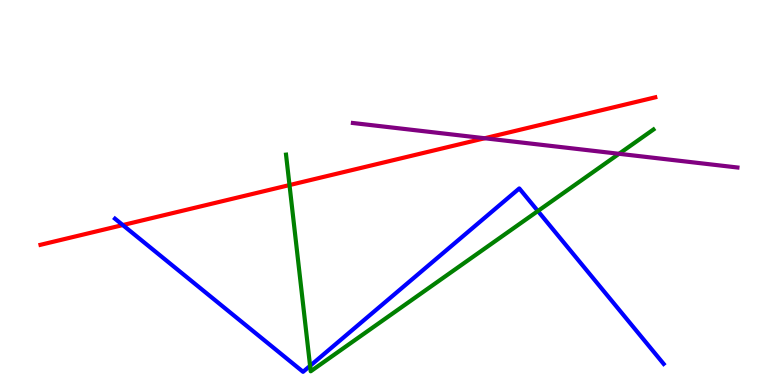[{'lines': ['blue', 'red'], 'intersections': [{'x': 1.58, 'y': 4.15}]}, {'lines': ['green', 'red'], 'intersections': [{'x': 3.74, 'y': 5.19}]}, {'lines': ['purple', 'red'], 'intersections': [{'x': 6.25, 'y': 6.41}]}, {'lines': ['blue', 'green'], 'intersections': [{'x': 4.0, 'y': 0.498}, {'x': 6.94, 'y': 4.52}]}, {'lines': ['blue', 'purple'], 'intersections': []}, {'lines': ['green', 'purple'], 'intersections': [{'x': 7.99, 'y': 6.01}]}]